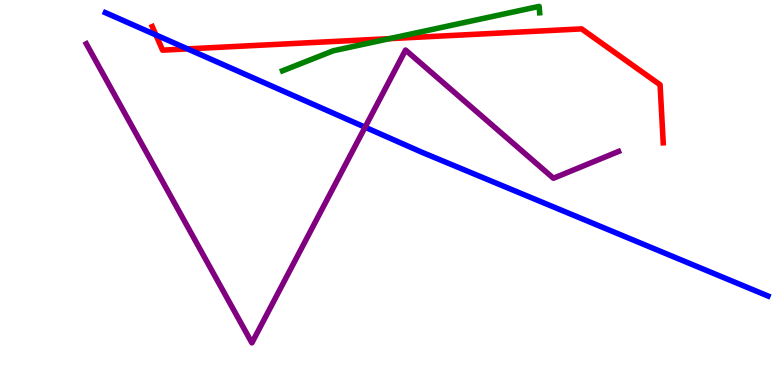[{'lines': ['blue', 'red'], 'intersections': [{'x': 2.01, 'y': 9.09}, {'x': 2.42, 'y': 8.73}]}, {'lines': ['green', 'red'], 'intersections': [{'x': 5.03, 'y': 9.0}]}, {'lines': ['purple', 'red'], 'intersections': []}, {'lines': ['blue', 'green'], 'intersections': []}, {'lines': ['blue', 'purple'], 'intersections': [{'x': 4.71, 'y': 6.7}]}, {'lines': ['green', 'purple'], 'intersections': []}]